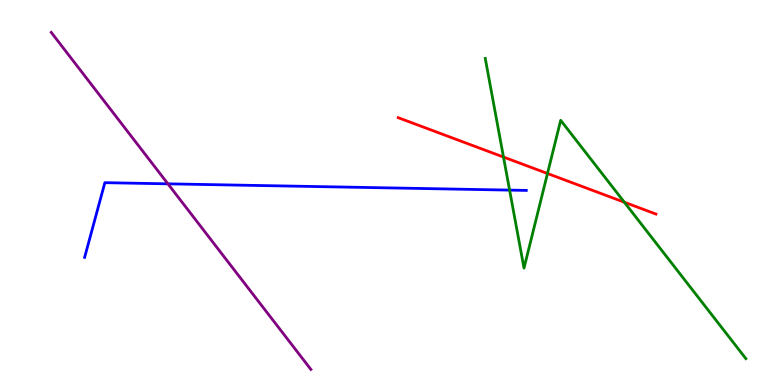[{'lines': ['blue', 'red'], 'intersections': []}, {'lines': ['green', 'red'], 'intersections': [{'x': 6.5, 'y': 5.92}, {'x': 7.06, 'y': 5.49}, {'x': 8.06, 'y': 4.75}]}, {'lines': ['purple', 'red'], 'intersections': []}, {'lines': ['blue', 'green'], 'intersections': [{'x': 6.58, 'y': 5.06}]}, {'lines': ['blue', 'purple'], 'intersections': [{'x': 2.17, 'y': 5.23}]}, {'lines': ['green', 'purple'], 'intersections': []}]